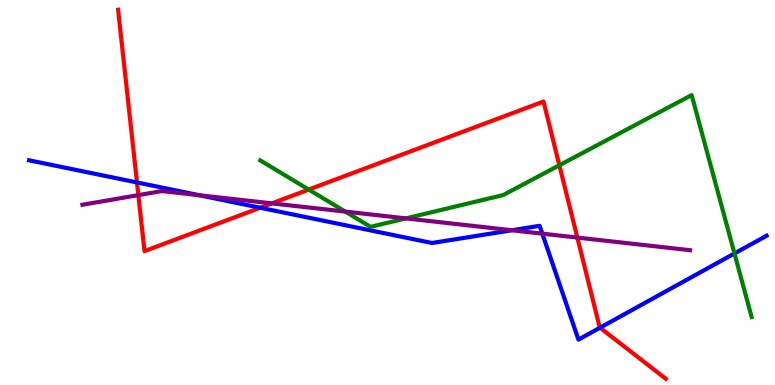[{'lines': ['blue', 'red'], 'intersections': [{'x': 1.77, 'y': 5.26}, {'x': 3.36, 'y': 4.6}, {'x': 7.74, 'y': 1.49}]}, {'lines': ['green', 'red'], 'intersections': [{'x': 3.98, 'y': 5.08}, {'x': 7.22, 'y': 5.71}]}, {'lines': ['purple', 'red'], 'intersections': [{'x': 1.79, 'y': 4.93}, {'x': 3.51, 'y': 4.72}, {'x': 7.45, 'y': 3.83}]}, {'lines': ['blue', 'green'], 'intersections': [{'x': 9.48, 'y': 3.42}]}, {'lines': ['blue', 'purple'], 'intersections': [{'x': 2.57, 'y': 4.93}, {'x': 6.6, 'y': 4.02}, {'x': 7.0, 'y': 3.93}]}, {'lines': ['green', 'purple'], 'intersections': [{'x': 4.46, 'y': 4.5}, {'x': 5.24, 'y': 4.33}]}]